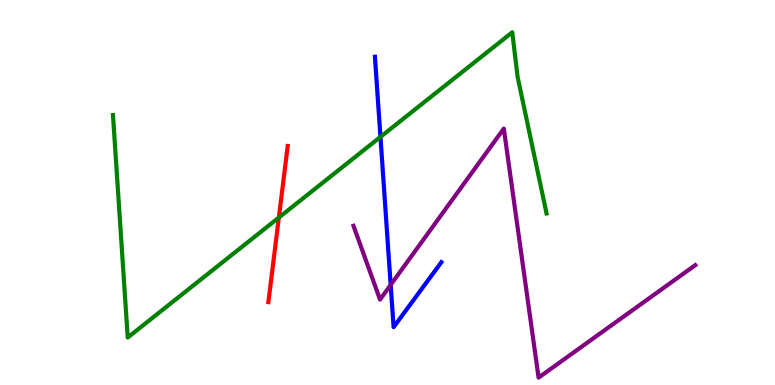[{'lines': ['blue', 'red'], 'intersections': []}, {'lines': ['green', 'red'], 'intersections': [{'x': 3.6, 'y': 4.35}]}, {'lines': ['purple', 'red'], 'intersections': []}, {'lines': ['blue', 'green'], 'intersections': [{'x': 4.91, 'y': 6.44}]}, {'lines': ['blue', 'purple'], 'intersections': [{'x': 5.04, 'y': 2.6}]}, {'lines': ['green', 'purple'], 'intersections': []}]